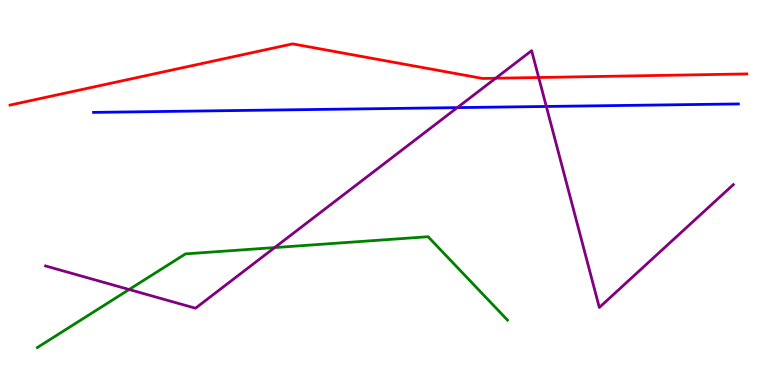[{'lines': ['blue', 'red'], 'intersections': []}, {'lines': ['green', 'red'], 'intersections': []}, {'lines': ['purple', 'red'], 'intersections': [{'x': 6.4, 'y': 7.97}, {'x': 6.95, 'y': 7.99}]}, {'lines': ['blue', 'green'], 'intersections': []}, {'lines': ['blue', 'purple'], 'intersections': [{'x': 5.9, 'y': 7.2}, {'x': 7.05, 'y': 7.23}]}, {'lines': ['green', 'purple'], 'intersections': [{'x': 1.67, 'y': 2.48}, {'x': 3.54, 'y': 3.57}]}]